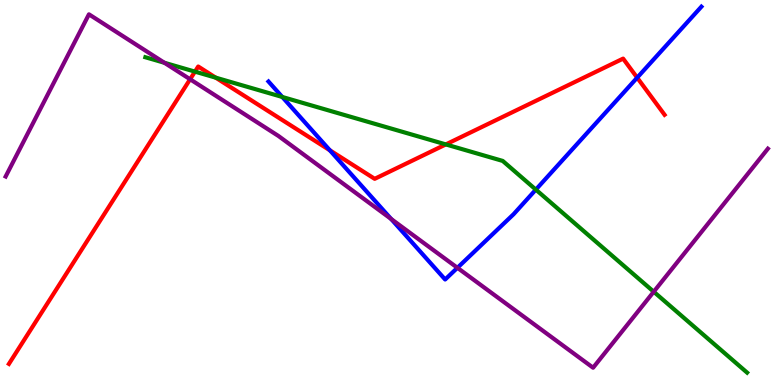[{'lines': ['blue', 'red'], 'intersections': [{'x': 4.26, 'y': 6.1}, {'x': 8.22, 'y': 7.98}]}, {'lines': ['green', 'red'], 'intersections': [{'x': 2.52, 'y': 8.14}, {'x': 2.78, 'y': 7.98}, {'x': 5.75, 'y': 6.25}]}, {'lines': ['purple', 'red'], 'intersections': [{'x': 2.45, 'y': 7.94}]}, {'lines': ['blue', 'green'], 'intersections': [{'x': 3.64, 'y': 7.48}, {'x': 6.91, 'y': 5.07}]}, {'lines': ['blue', 'purple'], 'intersections': [{'x': 5.05, 'y': 4.31}, {'x': 5.9, 'y': 3.04}]}, {'lines': ['green', 'purple'], 'intersections': [{'x': 2.12, 'y': 8.37}, {'x': 8.44, 'y': 2.42}]}]